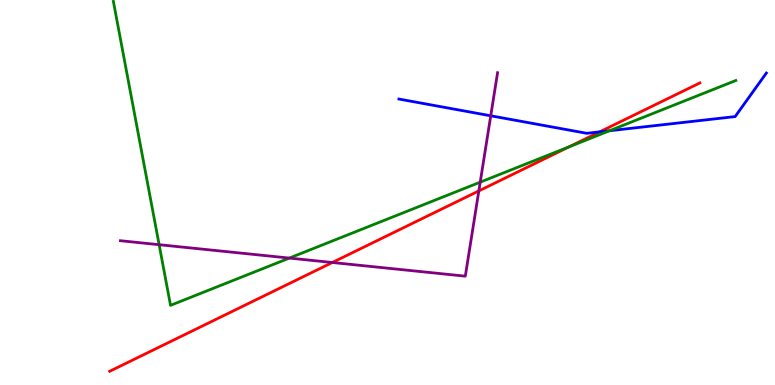[{'lines': ['blue', 'red'], 'intersections': [{'x': 7.74, 'y': 6.58}]}, {'lines': ['green', 'red'], 'intersections': [{'x': 7.34, 'y': 6.19}]}, {'lines': ['purple', 'red'], 'intersections': [{'x': 4.29, 'y': 3.18}, {'x': 6.18, 'y': 5.04}]}, {'lines': ['blue', 'green'], 'intersections': [{'x': 7.86, 'y': 6.6}]}, {'lines': ['blue', 'purple'], 'intersections': [{'x': 6.33, 'y': 6.99}]}, {'lines': ['green', 'purple'], 'intersections': [{'x': 2.05, 'y': 3.64}, {'x': 3.73, 'y': 3.3}, {'x': 6.2, 'y': 5.27}]}]